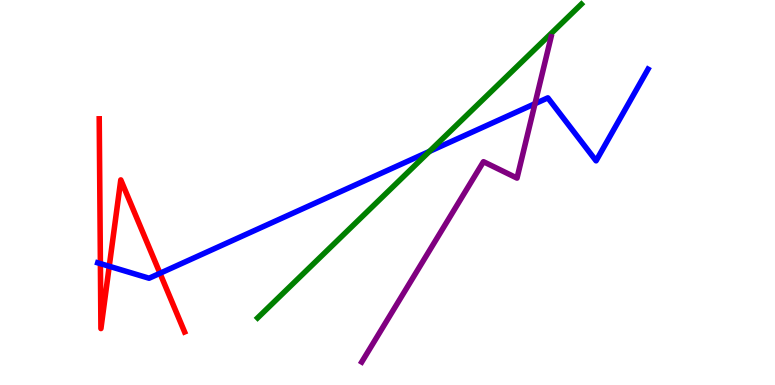[{'lines': ['blue', 'red'], 'intersections': [{'x': 1.3, 'y': 3.15}, {'x': 1.41, 'y': 3.08}, {'x': 2.06, 'y': 2.9}]}, {'lines': ['green', 'red'], 'intersections': []}, {'lines': ['purple', 'red'], 'intersections': []}, {'lines': ['blue', 'green'], 'intersections': [{'x': 5.54, 'y': 6.07}]}, {'lines': ['blue', 'purple'], 'intersections': [{'x': 6.9, 'y': 7.31}]}, {'lines': ['green', 'purple'], 'intersections': []}]